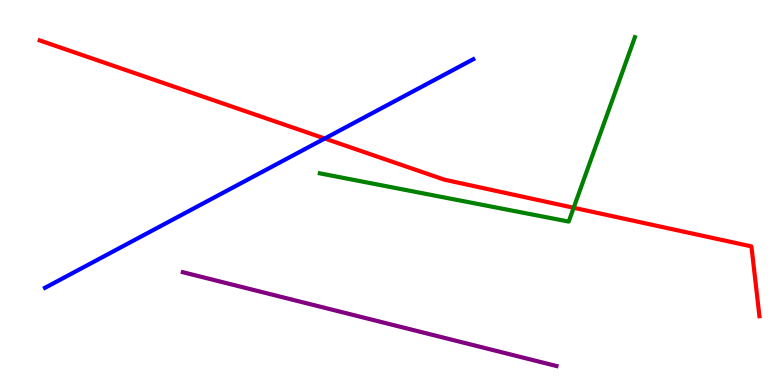[{'lines': ['blue', 'red'], 'intersections': [{'x': 4.19, 'y': 6.4}]}, {'lines': ['green', 'red'], 'intersections': [{'x': 7.4, 'y': 4.6}]}, {'lines': ['purple', 'red'], 'intersections': []}, {'lines': ['blue', 'green'], 'intersections': []}, {'lines': ['blue', 'purple'], 'intersections': []}, {'lines': ['green', 'purple'], 'intersections': []}]